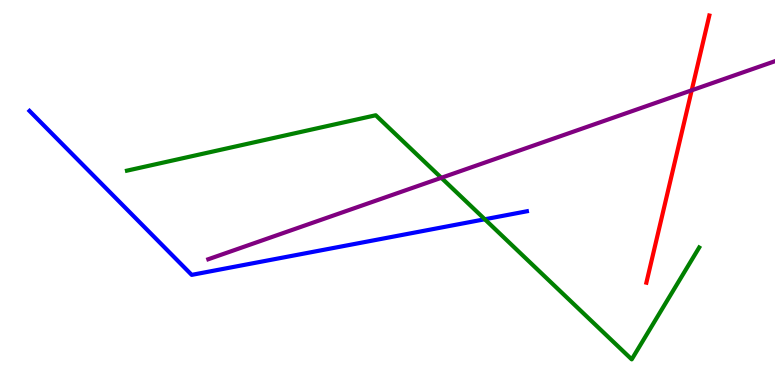[{'lines': ['blue', 'red'], 'intersections': []}, {'lines': ['green', 'red'], 'intersections': []}, {'lines': ['purple', 'red'], 'intersections': [{'x': 8.93, 'y': 7.65}]}, {'lines': ['blue', 'green'], 'intersections': [{'x': 6.26, 'y': 4.3}]}, {'lines': ['blue', 'purple'], 'intersections': []}, {'lines': ['green', 'purple'], 'intersections': [{'x': 5.69, 'y': 5.38}]}]